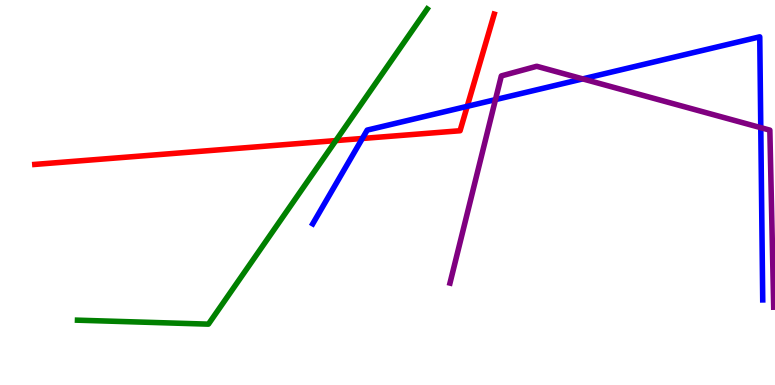[{'lines': ['blue', 'red'], 'intersections': [{'x': 4.68, 'y': 6.4}, {'x': 6.03, 'y': 7.24}]}, {'lines': ['green', 'red'], 'intersections': [{'x': 4.33, 'y': 6.35}]}, {'lines': ['purple', 'red'], 'intersections': []}, {'lines': ['blue', 'green'], 'intersections': []}, {'lines': ['blue', 'purple'], 'intersections': [{'x': 6.39, 'y': 7.41}, {'x': 7.52, 'y': 7.95}, {'x': 9.82, 'y': 6.68}]}, {'lines': ['green', 'purple'], 'intersections': []}]